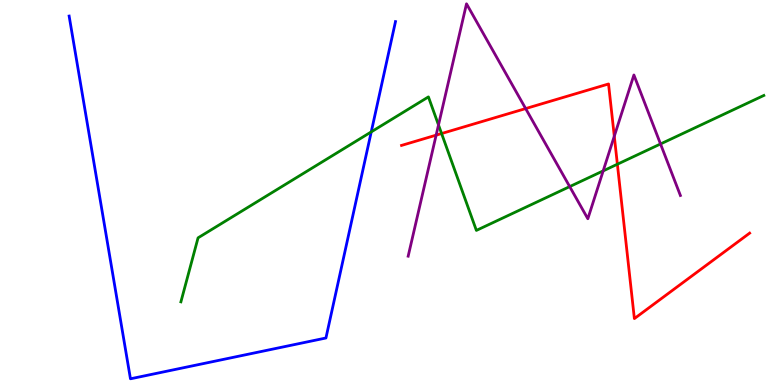[{'lines': ['blue', 'red'], 'intersections': []}, {'lines': ['green', 'red'], 'intersections': [{'x': 5.7, 'y': 6.53}, {'x': 7.97, 'y': 5.73}]}, {'lines': ['purple', 'red'], 'intersections': [{'x': 5.63, 'y': 6.49}, {'x': 6.78, 'y': 7.18}, {'x': 7.93, 'y': 6.46}]}, {'lines': ['blue', 'green'], 'intersections': [{'x': 4.79, 'y': 6.57}]}, {'lines': ['blue', 'purple'], 'intersections': []}, {'lines': ['green', 'purple'], 'intersections': [{'x': 5.66, 'y': 6.75}, {'x': 7.35, 'y': 5.15}, {'x': 7.78, 'y': 5.56}, {'x': 8.52, 'y': 6.26}]}]